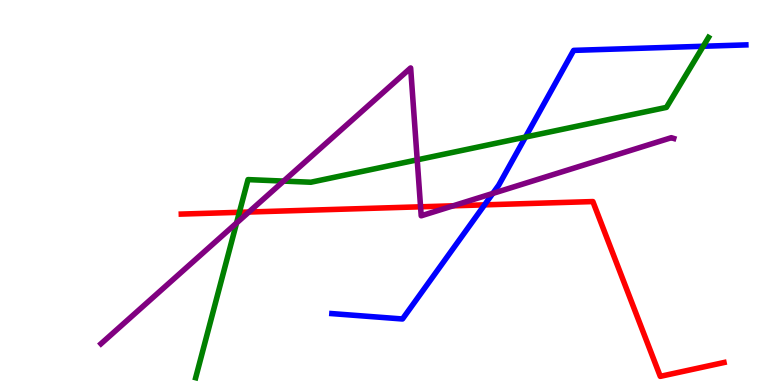[{'lines': ['blue', 'red'], 'intersections': [{'x': 6.25, 'y': 4.68}]}, {'lines': ['green', 'red'], 'intersections': [{'x': 3.09, 'y': 4.49}]}, {'lines': ['purple', 'red'], 'intersections': [{'x': 3.21, 'y': 4.49}, {'x': 5.43, 'y': 4.63}, {'x': 5.85, 'y': 4.65}]}, {'lines': ['blue', 'green'], 'intersections': [{'x': 6.78, 'y': 6.44}, {'x': 9.07, 'y': 8.8}]}, {'lines': ['blue', 'purple'], 'intersections': [{'x': 6.36, 'y': 4.98}]}, {'lines': ['green', 'purple'], 'intersections': [{'x': 3.05, 'y': 4.21}, {'x': 3.66, 'y': 5.3}, {'x': 5.38, 'y': 5.85}]}]